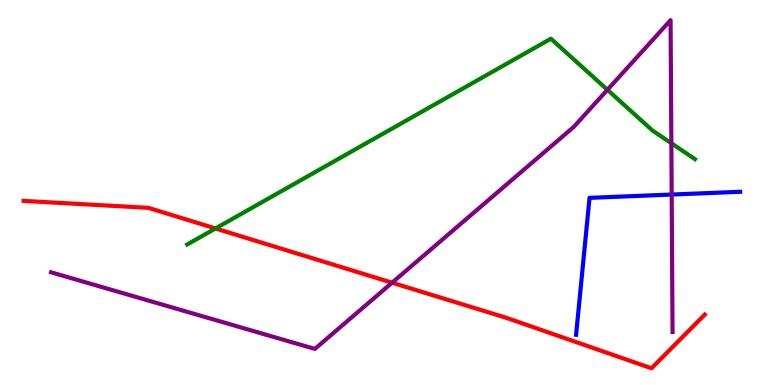[{'lines': ['blue', 'red'], 'intersections': []}, {'lines': ['green', 'red'], 'intersections': [{'x': 2.78, 'y': 4.07}]}, {'lines': ['purple', 'red'], 'intersections': [{'x': 5.06, 'y': 2.66}]}, {'lines': ['blue', 'green'], 'intersections': []}, {'lines': ['blue', 'purple'], 'intersections': [{'x': 8.67, 'y': 4.95}]}, {'lines': ['green', 'purple'], 'intersections': [{'x': 7.84, 'y': 7.67}, {'x': 8.66, 'y': 6.28}]}]